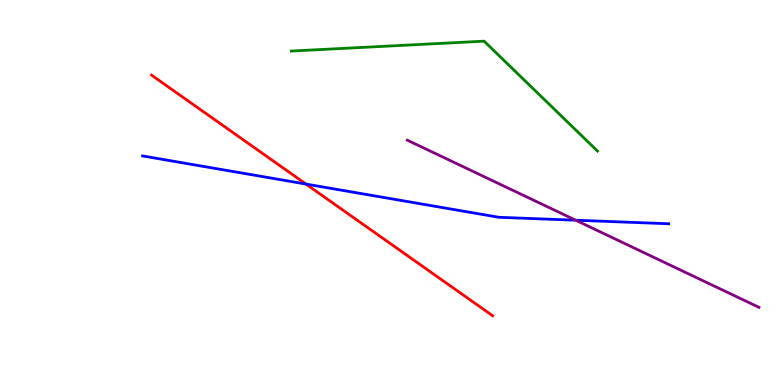[{'lines': ['blue', 'red'], 'intersections': [{'x': 3.95, 'y': 5.22}]}, {'lines': ['green', 'red'], 'intersections': []}, {'lines': ['purple', 'red'], 'intersections': []}, {'lines': ['blue', 'green'], 'intersections': []}, {'lines': ['blue', 'purple'], 'intersections': [{'x': 7.43, 'y': 4.28}]}, {'lines': ['green', 'purple'], 'intersections': []}]